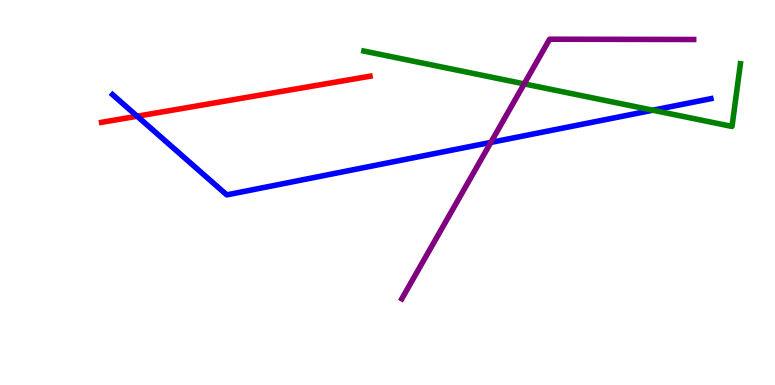[{'lines': ['blue', 'red'], 'intersections': [{'x': 1.77, 'y': 6.98}]}, {'lines': ['green', 'red'], 'intersections': []}, {'lines': ['purple', 'red'], 'intersections': []}, {'lines': ['blue', 'green'], 'intersections': [{'x': 8.42, 'y': 7.14}]}, {'lines': ['blue', 'purple'], 'intersections': [{'x': 6.33, 'y': 6.3}]}, {'lines': ['green', 'purple'], 'intersections': [{'x': 6.76, 'y': 7.82}]}]